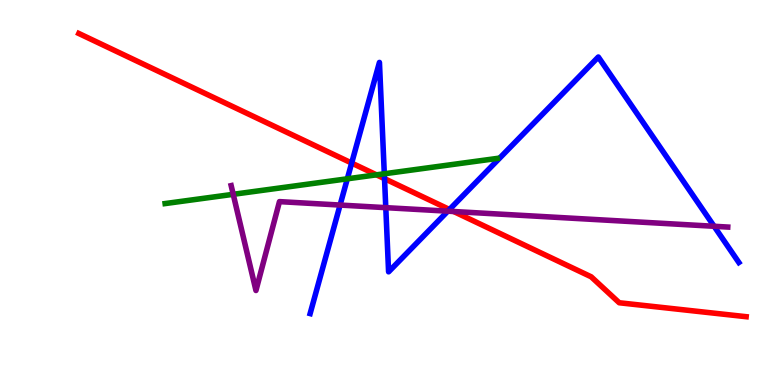[{'lines': ['blue', 'red'], 'intersections': [{'x': 4.54, 'y': 5.76}, {'x': 4.96, 'y': 5.36}, {'x': 5.8, 'y': 4.56}]}, {'lines': ['green', 'red'], 'intersections': [{'x': 4.86, 'y': 5.46}]}, {'lines': ['purple', 'red'], 'intersections': [{'x': 5.85, 'y': 4.51}]}, {'lines': ['blue', 'green'], 'intersections': [{'x': 4.48, 'y': 5.36}, {'x': 4.96, 'y': 5.49}]}, {'lines': ['blue', 'purple'], 'intersections': [{'x': 4.39, 'y': 4.67}, {'x': 4.98, 'y': 4.61}, {'x': 5.78, 'y': 4.52}, {'x': 9.21, 'y': 4.12}]}, {'lines': ['green', 'purple'], 'intersections': [{'x': 3.01, 'y': 4.95}]}]